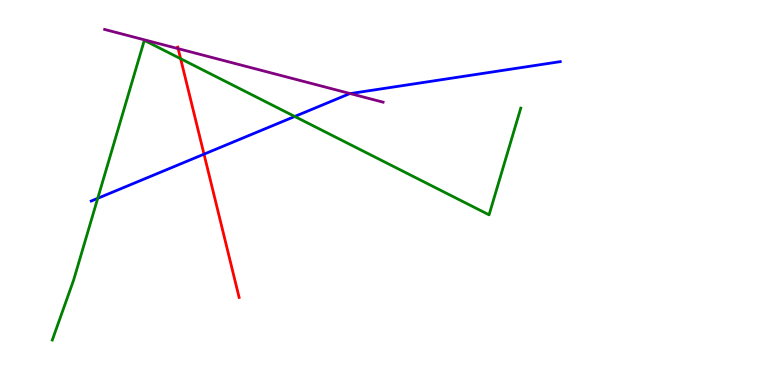[{'lines': ['blue', 'red'], 'intersections': [{'x': 2.63, 'y': 6.0}]}, {'lines': ['green', 'red'], 'intersections': [{'x': 2.33, 'y': 8.48}]}, {'lines': ['purple', 'red'], 'intersections': [{'x': 2.3, 'y': 8.74}]}, {'lines': ['blue', 'green'], 'intersections': [{'x': 1.26, 'y': 4.85}, {'x': 3.8, 'y': 6.97}]}, {'lines': ['blue', 'purple'], 'intersections': [{'x': 4.52, 'y': 7.57}]}, {'lines': ['green', 'purple'], 'intersections': []}]